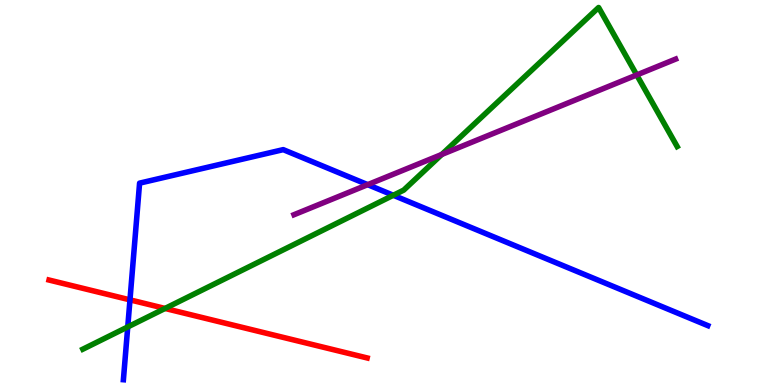[{'lines': ['blue', 'red'], 'intersections': [{'x': 1.68, 'y': 2.21}]}, {'lines': ['green', 'red'], 'intersections': [{'x': 2.13, 'y': 1.99}]}, {'lines': ['purple', 'red'], 'intersections': []}, {'lines': ['blue', 'green'], 'intersections': [{'x': 1.65, 'y': 1.51}, {'x': 5.07, 'y': 4.93}]}, {'lines': ['blue', 'purple'], 'intersections': [{'x': 4.74, 'y': 5.2}]}, {'lines': ['green', 'purple'], 'intersections': [{'x': 5.7, 'y': 5.99}, {'x': 8.22, 'y': 8.05}]}]